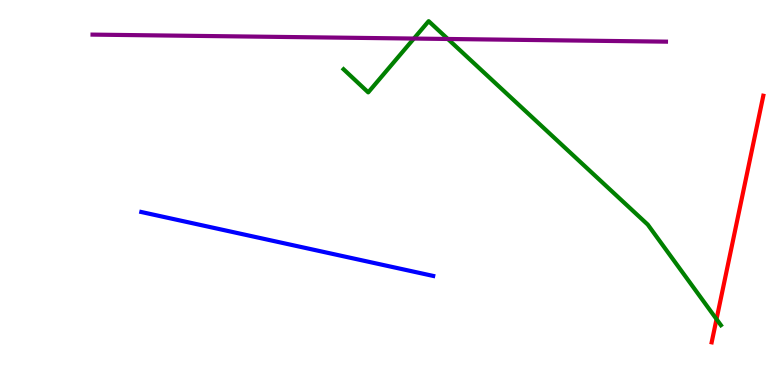[{'lines': ['blue', 'red'], 'intersections': []}, {'lines': ['green', 'red'], 'intersections': [{'x': 9.25, 'y': 1.71}]}, {'lines': ['purple', 'red'], 'intersections': []}, {'lines': ['blue', 'green'], 'intersections': []}, {'lines': ['blue', 'purple'], 'intersections': []}, {'lines': ['green', 'purple'], 'intersections': [{'x': 5.34, 'y': 9.0}, {'x': 5.78, 'y': 8.99}]}]